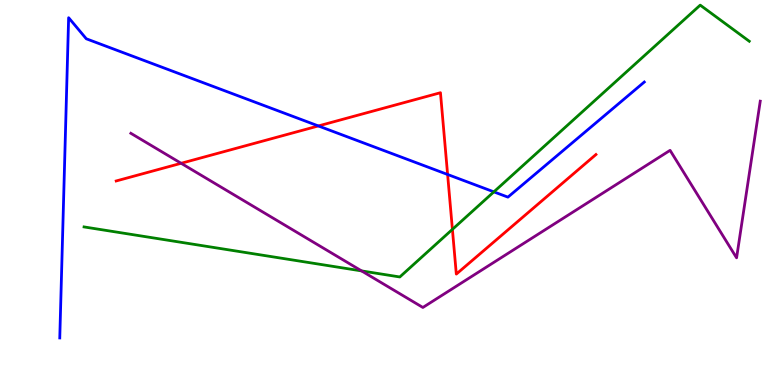[{'lines': ['blue', 'red'], 'intersections': [{'x': 4.11, 'y': 6.73}, {'x': 5.78, 'y': 5.47}]}, {'lines': ['green', 'red'], 'intersections': [{'x': 5.84, 'y': 4.04}]}, {'lines': ['purple', 'red'], 'intersections': [{'x': 2.34, 'y': 5.76}]}, {'lines': ['blue', 'green'], 'intersections': [{'x': 6.37, 'y': 5.02}]}, {'lines': ['blue', 'purple'], 'intersections': []}, {'lines': ['green', 'purple'], 'intersections': [{'x': 4.67, 'y': 2.96}]}]